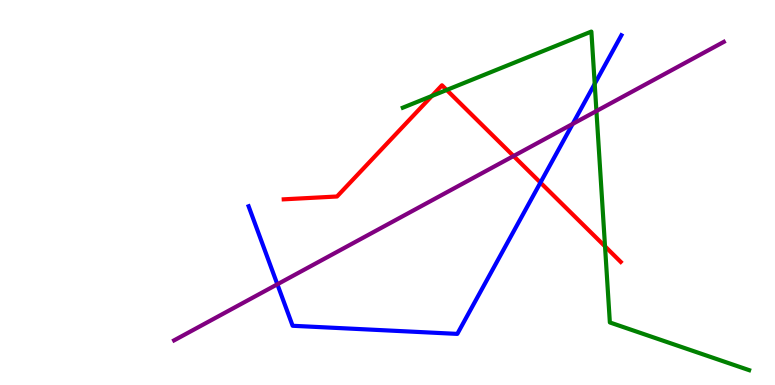[{'lines': ['blue', 'red'], 'intersections': [{'x': 6.97, 'y': 5.26}]}, {'lines': ['green', 'red'], 'intersections': [{'x': 5.57, 'y': 7.51}, {'x': 5.76, 'y': 7.66}, {'x': 7.81, 'y': 3.6}]}, {'lines': ['purple', 'red'], 'intersections': [{'x': 6.63, 'y': 5.95}]}, {'lines': ['blue', 'green'], 'intersections': [{'x': 7.67, 'y': 7.82}]}, {'lines': ['blue', 'purple'], 'intersections': [{'x': 3.58, 'y': 2.62}, {'x': 7.39, 'y': 6.78}]}, {'lines': ['green', 'purple'], 'intersections': [{'x': 7.7, 'y': 7.12}]}]